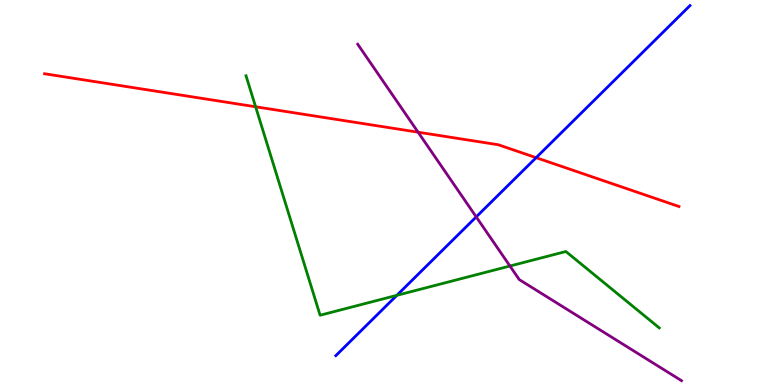[{'lines': ['blue', 'red'], 'intersections': [{'x': 6.92, 'y': 5.9}]}, {'lines': ['green', 'red'], 'intersections': [{'x': 3.3, 'y': 7.23}]}, {'lines': ['purple', 'red'], 'intersections': [{'x': 5.39, 'y': 6.57}]}, {'lines': ['blue', 'green'], 'intersections': [{'x': 5.12, 'y': 2.33}]}, {'lines': ['blue', 'purple'], 'intersections': [{'x': 6.14, 'y': 4.37}]}, {'lines': ['green', 'purple'], 'intersections': [{'x': 6.58, 'y': 3.09}]}]